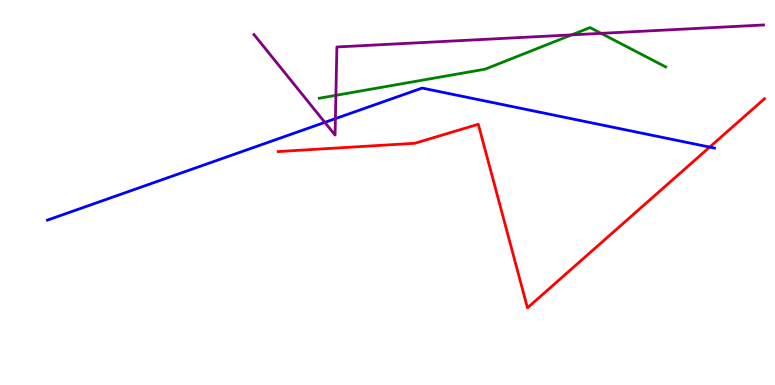[{'lines': ['blue', 'red'], 'intersections': [{'x': 9.16, 'y': 6.18}]}, {'lines': ['green', 'red'], 'intersections': []}, {'lines': ['purple', 'red'], 'intersections': []}, {'lines': ['blue', 'green'], 'intersections': []}, {'lines': ['blue', 'purple'], 'intersections': [{'x': 4.19, 'y': 6.82}, {'x': 4.33, 'y': 6.92}]}, {'lines': ['green', 'purple'], 'intersections': [{'x': 4.33, 'y': 7.52}, {'x': 7.38, 'y': 9.09}, {'x': 7.76, 'y': 9.13}]}]